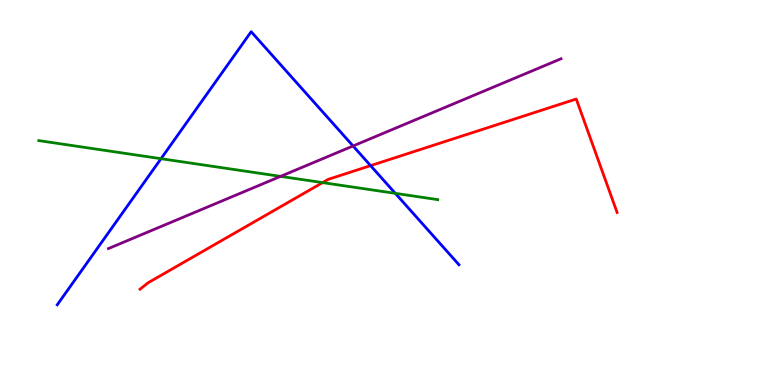[{'lines': ['blue', 'red'], 'intersections': [{'x': 4.78, 'y': 5.7}]}, {'lines': ['green', 'red'], 'intersections': [{'x': 4.16, 'y': 5.26}]}, {'lines': ['purple', 'red'], 'intersections': []}, {'lines': ['blue', 'green'], 'intersections': [{'x': 2.08, 'y': 5.88}, {'x': 5.1, 'y': 4.98}]}, {'lines': ['blue', 'purple'], 'intersections': [{'x': 4.56, 'y': 6.21}]}, {'lines': ['green', 'purple'], 'intersections': [{'x': 3.62, 'y': 5.42}]}]